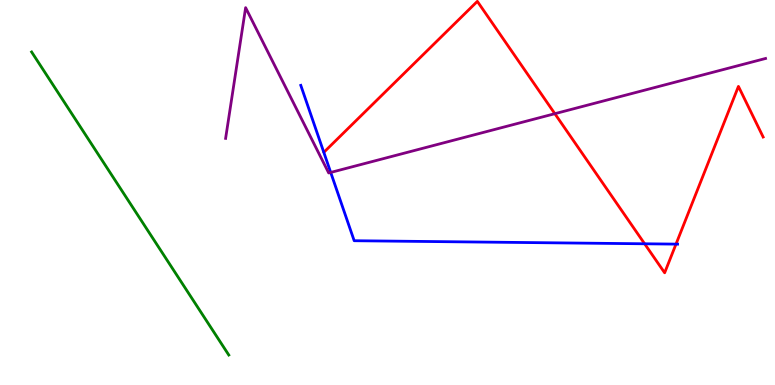[{'lines': ['blue', 'red'], 'intersections': [{'x': 8.32, 'y': 3.67}, {'x': 8.72, 'y': 3.66}]}, {'lines': ['green', 'red'], 'intersections': []}, {'lines': ['purple', 'red'], 'intersections': [{'x': 7.16, 'y': 7.05}]}, {'lines': ['blue', 'green'], 'intersections': []}, {'lines': ['blue', 'purple'], 'intersections': [{'x': 4.27, 'y': 5.52}]}, {'lines': ['green', 'purple'], 'intersections': []}]